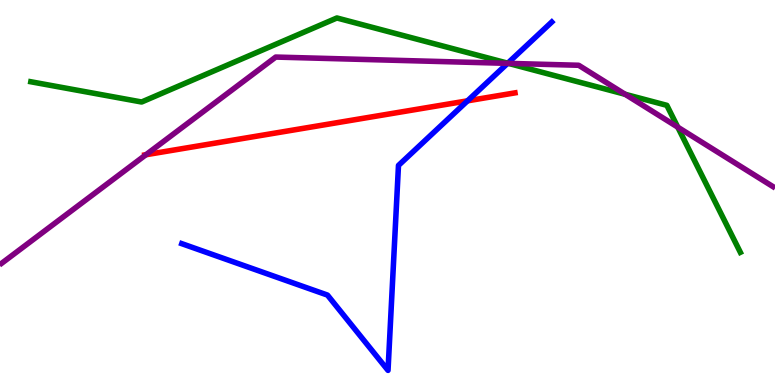[{'lines': ['blue', 'red'], 'intersections': [{'x': 6.03, 'y': 7.38}]}, {'lines': ['green', 'red'], 'intersections': []}, {'lines': ['purple', 'red'], 'intersections': [{'x': 1.88, 'y': 5.98}]}, {'lines': ['blue', 'green'], 'intersections': [{'x': 6.55, 'y': 8.36}]}, {'lines': ['blue', 'purple'], 'intersections': [{'x': 6.55, 'y': 8.35}]}, {'lines': ['green', 'purple'], 'intersections': [{'x': 6.56, 'y': 8.35}, {'x': 8.07, 'y': 7.55}, {'x': 8.75, 'y': 6.7}]}]